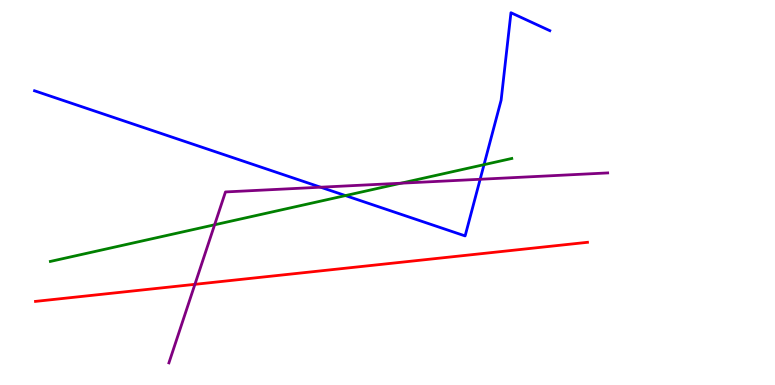[{'lines': ['blue', 'red'], 'intersections': []}, {'lines': ['green', 'red'], 'intersections': []}, {'lines': ['purple', 'red'], 'intersections': [{'x': 2.51, 'y': 2.61}]}, {'lines': ['blue', 'green'], 'intersections': [{'x': 4.46, 'y': 4.92}, {'x': 6.25, 'y': 5.72}]}, {'lines': ['blue', 'purple'], 'intersections': [{'x': 4.14, 'y': 5.14}, {'x': 6.2, 'y': 5.34}]}, {'lines': ['green', 'purple'], 'intersections': [{'x': 2.77, 'y': 4.16}, {'x': 5.17, 'y': 5.24}]}]